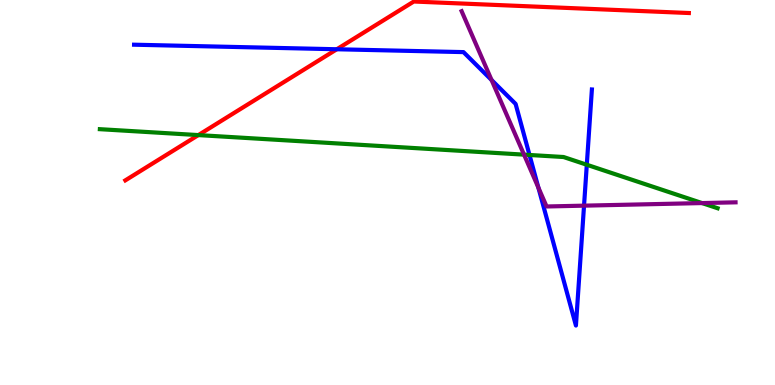[{'lines': ['blue', 'red'], 'intersections': [{'x': 4.35, 'y': 8.72}]}, {'lines': ['green', 'red'], 'intersections': [{'x': 2.56, 'y': 6.49}]}, {'lines': ['purple', 'red'], 'intersections': []}, {'lines': ['blue', 'green'], 'intersections': [{'x': 6.83, 'y': 5.97}, {'x': 7.57, 'y': 5.72}]}, {'lines': ['blue', 'purple'], 'intersections': [{'x': 6.34, 'y': 7.92}, {'x': 6.95, 'y': 5.13}, {'x': 7.54, 'y': 4.66}]}, {'lines': ['green', 'purple'], 'intersections': [{'x': 6.76, 'y': 5.98}, {'x': 9.06, 'y': 4.73}]}]